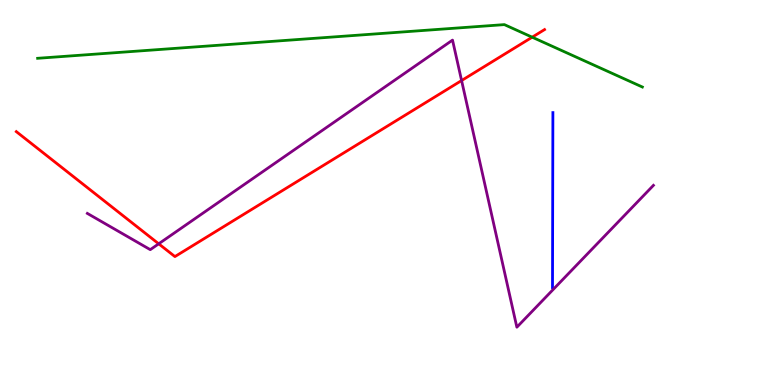[{'lines': ['blue', 'red'], 'intersections': []}, {'lines': ['green', 'red'], 'intersections': [{'x': 6.87, 'y': 9.03}]}, {'lines': ['purple', 'red'], 'intersections': [{'x': 2.05, 'y': 3.67}, {'x': 5.96, 'y': 7.91}]}, {'lines': ['blue', 'green'], 'intersections': []}, {'lines': ['blue', 'purple'], 'intersections': []}, {'lines': ['green', 'purple'], 'intersections': []}]